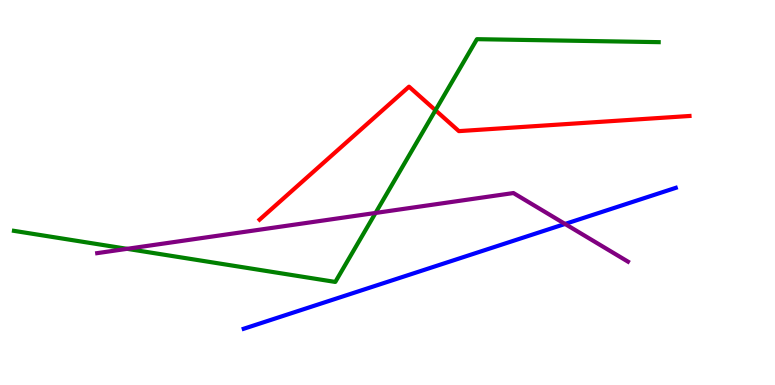[{'lines': ['blue', 'red'], 'intersections': []}, {'lines': ['green', 'red'], 'intersections': [{'x': 5.62, 'y': 7.14}]}, {'lines': ['purple', 'red'], 'intersections': []}, {'lines': ['blue', 'green'], 'intersections': []}, {'lines': ['blue', 'purple'], 'intersections': [{'x': 7.29, 'y': 4.18}]}, {'lines': ['green', 'purple'], 'intersections': [{'x': 1.64, 'y': 3.54}, {'x': 4.85, 'y': 4.47}]}]